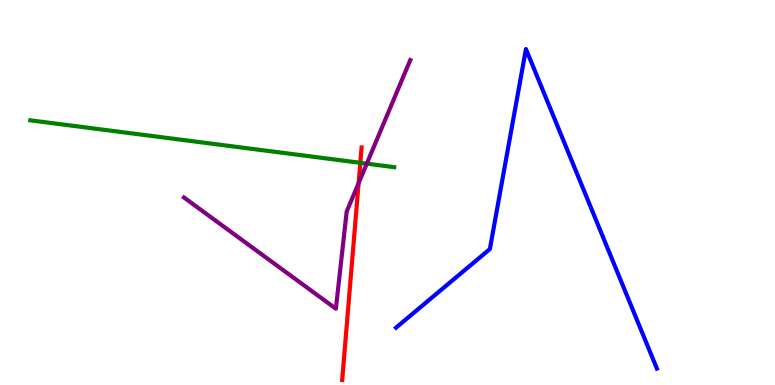[{'lines': ['blue', 'red'], 'intersections': []}, {'lines': ['green', 'red'], 'intersections': [{'x': 4.65, 'y': 5.77}]}, {'lines': ['purple', 'red'], 'intersections': [{'x': 4.63, 'y': 5.24}]}, {'lines': ['blue', 'green'], 'intersections': []}, {'lines': ['blue', 'purple'], 'intersections': []}, {'lines': ['green', 'purple'], 'intersections': [{'x': 4.73, 'y': 5.75}]}]